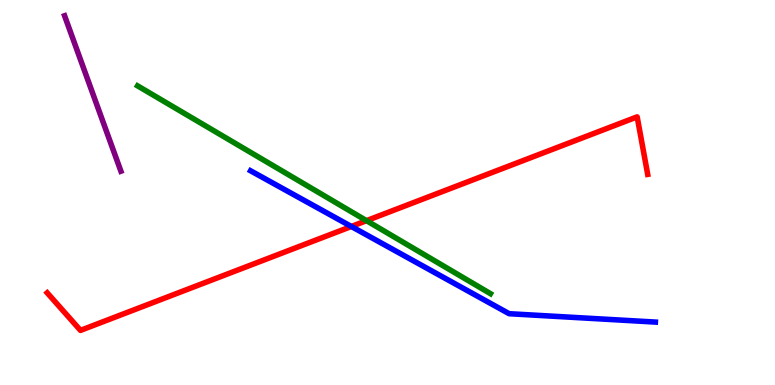[{'lines': ['blue', 'red'], 'intersections': [{'x': 4.53, 'y': 4.12}]}, {'lines': ['green', 'red'], 'intersections': [{'x': 4.73, 'y': 4.27}]}, {'lines': ['purple', 'red'], 'intersections': []}, {'lines': ['blue', 'green'], 'intersections': []}, {'lines': ['blue', 'purple'], 'intersections': []}, {'lines': ['green', 'purple'], 'intersections': []}]